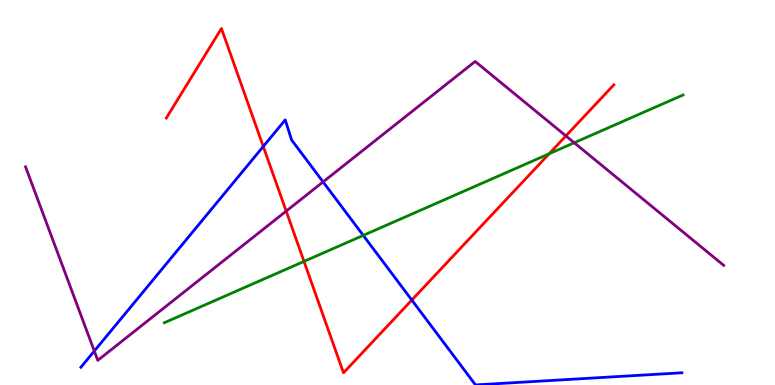[{'lines': ['blue', 'red'], 'intersections': [{'x': 3.4, 'y': 6.2}, {'x': 5.31, 'y': 2.21}]}, {'lines': ['green', 'red'], 'intersections': [{'x': 3.92, 'y': 3.21}, {'x': 7.09, 'y': 6.01}]}, {'lines': ['purple', 'red'], 'intersections': [{'x': 3.69, 'y': 4.52}, {'x': 7.3, 'y': 6.47}]}, {'lines': ['blue', 'green'], 'intersections': [{'x': 4.69, 'y': 3.89}]}, {'lines': ['blue', 'purple'], 'intersections': [{'x': 1.22, 'y': 0.882}, {'x': 4.17, 'y': 5.28}]}, {'lines': ['green', 'purple'], 'intersections': [{'x': 7.41, 'y': 6.29}]}]